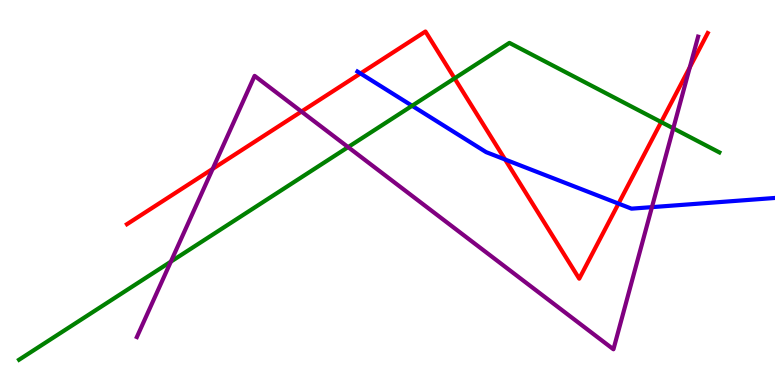[{'lines': ['blue', 'red'], 'intersections': [{'x': 4.65, 'y': 8.09}, {'x': 6.52, 'y': 5.86}, {'x': 7.98, 'y': 4.71}]}, {'lines': ['green', 'red'], 'intersections': [{'x': 5.87, 'y': 7.97}, {'x': 8.53, 'y': 6.83}]}, {'lines': ['purple', 'red'], 'intersections': [{'x': 2.74, 'y': 5.61}, {'x': 3.89, 'y': 7.1}, {'x': 8.9, 'y': 8.25}]}, {'lines': ['blue', 'green'], 'intersections': [{'x': 5.32, 'y': 7.25}]}, {'lines': ['blue', 'purple'], 'intersections': [{'x': 8.41, 'y': 4.62}]}, {'lines': ['green', 'purple'], 'intersections': [{'x': 2.2, 'y': 3.2}, {'x': 4.49, 'y': 6.18}, {'x': 8.69, 'y': 6.67}]}]